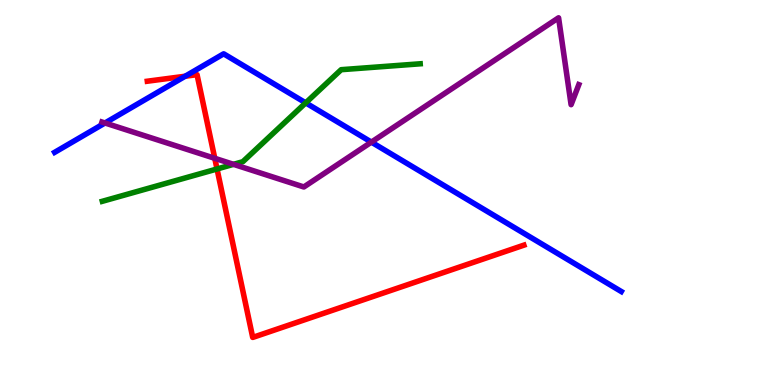[{'lines': ['blue', 'red'], 'intersections': [{'x': 2.39, 'y': 8.02}]}, {'lines': ['green', 'red'], 'intersections': [{'x': 2.8, 'y': 5.61}]}, {'lines': ['purple', 'red'], 'intersections': [{'x': 2.77, 'y': 5.89}]}, {'lines': ['blue', 'green'], 'intersections': [{'x': 3.94, 'y': 7.33}]}, {'lines': ['blue', 'purple'], 'intersections': [{'x': 1.35, 'y': 6.81}, {'x': 4.79, 'y': 6.31}]}, {'lines': ['green', 'purple'], 'intersections': [{'x': 3.01, 'y': 5.73}]}]